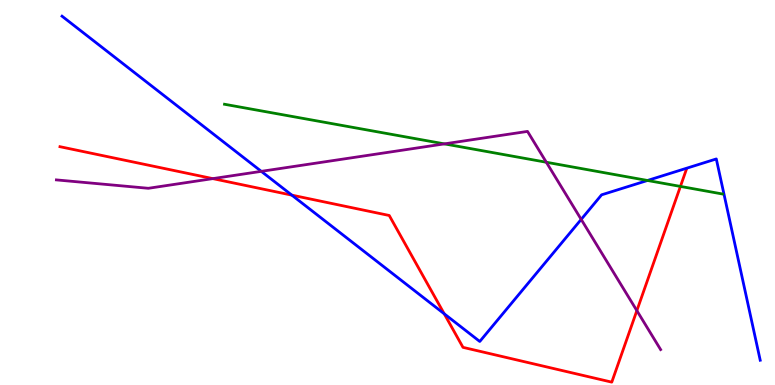[{'lines': ['blue', 'red'], 'intersections': [{'x': 3.77, 'y': 4.93}, {'x': 5.73, 'y': 1.85}]}, {'lines': ['green', 'red'], 'intersections': [{'x': 8.78, 'y': 5.16}]}, {'lines': ['purple', 'red'], 'intersections': [{'x': 2.75, 'y': 5.36}, {'x': 8.22, 'y': 1.93}]}, {'lines': ['blue', 'green'], 'intersections': [{'x': 8.35, 'y': 5.31}]}, {'lines': ['blue', 'purple'], 'intersections': [{'x': 3.37, 'y': 5.55}, {'x': 7.5, 'y': 4.3}]}, {'lines': ['green', 'purple'], 'intersections': [{'x': 5.73, 'y': 6.26}, {'x': 7.05, 'y': 5.79}]}]